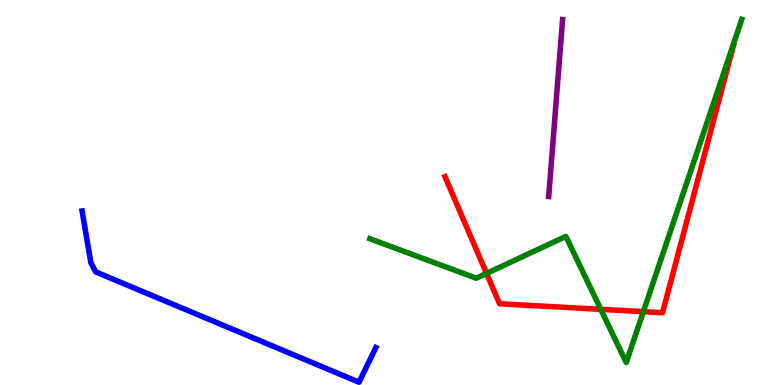[{'lines': ['blue', 'red'], 'intersections': []}, {'lines': ['green', 'red'], 'intersections': [{'x': 6.28, 'y': 2.9}, {'x': 7.75, 'y': 1.97}, {'x': 8.3, 'y': 1.9}]}, {'lines': ['purple', 'red'], 'intersections': []}, {'lines': ['blue', 'green'], 'intersections': []}, {'lines': ['blue', 'purple'], 'intersections': []}, {'lines': ['green', 'purple'], 'intersections': []}]